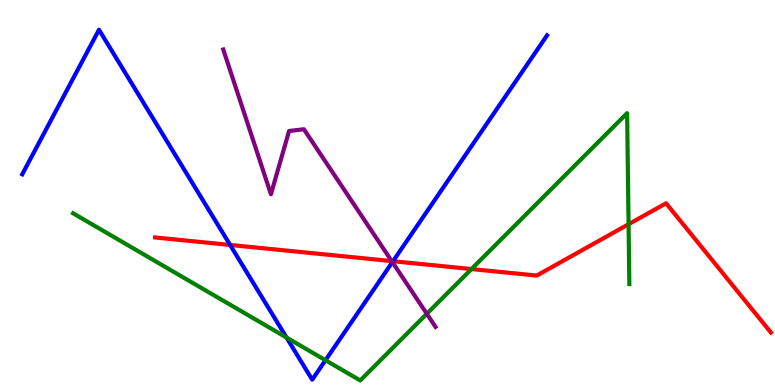[{'lines': ['blue', 'red'], 'intersections': [{'x': 2.97, 'y': 3.64}, {'x': 5.07, 'y': 3.22}]}, {'lines': ['green', 'red'], 'intersections': [{'x': 6.08, 'y': 3.01}, {'x': 8.11, 'y': 4.18}]}, {'lines': ['purple', 'red'], 'intersections': [{'x': 5.05, 'y': 3.22}]}, {'lines': ['blue', 'green'], 'intersections': [{'x': 3.7, 'y': 1.23}, {'x': 4.2, 'y': 0.644}]}, {'lines': ['blue', 'purple'], 'intersections': [{'x': 5.06, 'y': 3.19}]}, {'lines': ['green', 'purple'], 'intersections': [{'x': 5.51, 'y': 1.85}]}]